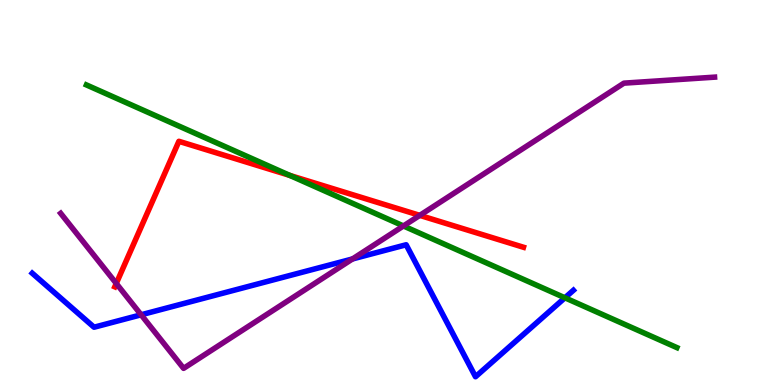[{'lines': ['blue', 'red'], 'intersections': []}, {'lines': ['green', 'red'], 'intersections': [{'x': 3.74, 'y': 5.44}]}, {'lines': ['purple', 'red'], 'intersections': [{'x': 1.5, 'y': 2.64}, {'x': 5.42, 'y': 4.41}]}, {'lines': ['blue', 'green'], 'intersections': [{'x': 7.29, 'y': 2.27}]}, {'lines': ['blue', 'purple'], 'intersections': [{'x': 1.82, 'y': 1.82}, {'x': 4.55, 'y': 3.27}]}, {'lines': ['green', 'purple'], 'intersections': [{'x': 5.21, 'y': 4.13}]}]